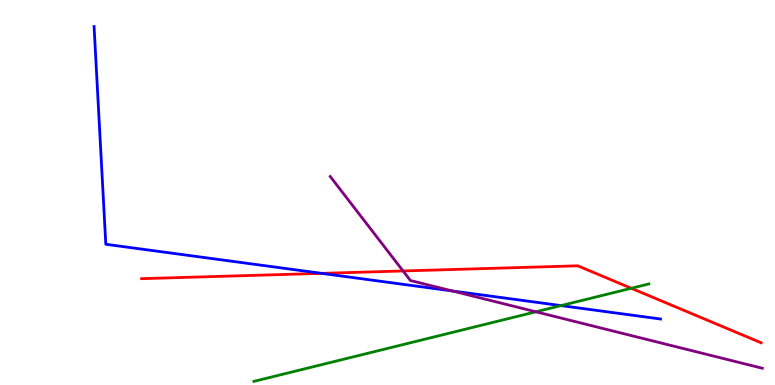[{'lines': ['blue', 'red'], 'intersections': [{'x': 4.15, 'y': 2.9}]}, {'lines': ['green', 'red'], 'intersections': [{'x': 8.15, 'y': 2.51}]}, {'lines': ['purple', 'red'], 'intersections': [{'x': 5.2, 'y': 2.96}]}, {'lines': ['blue', 'green'], 'intersections': [{'x': 7.24, 'y': 2.06}]}, {'lines': ['blue', 'purple'], 'intersections': [{'x': 5.84, 'y': 2.44}]}, {'lines': ['green', 'purple'], 'intersections': [{'x': 6.92, 'y': 1.9}]}]